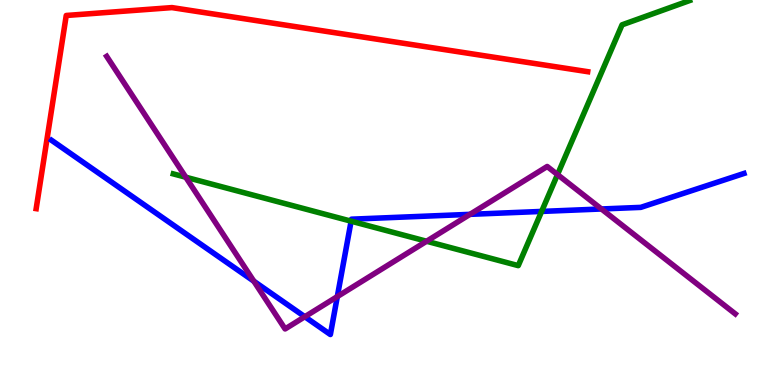[{'lines': ['blue', 'red'], 'intersections': []}, {'lines': ['green', 'red'], 'intersections': []}, {'lines': ['purple', 'red'], 'intersections': []}, {'lines': ['blue', 'green'], 'intersections': [{'x': 4.53, 'y': 4.26}, {'x': 6.99, 'y': 4.51}]}, {'lines': ['blue', 'purple'], 'intersections': [{'x': 3.28, 'y': 2.7}, {'x': 3.93, 'y': 1.77}, {'x': 4.35, 'y': 2.3}, {'x': 6.06, 'y': 4.43}, {'x': 7.76, 'y': 4.57}]}, {'lines': ['green', 'purple'], 'intersections': [{'x': 2.4, 'y': 5.4}, {'x': 5.5, 'y': 3.73}, {'x': 7.19, 'y': 5.47}]}]